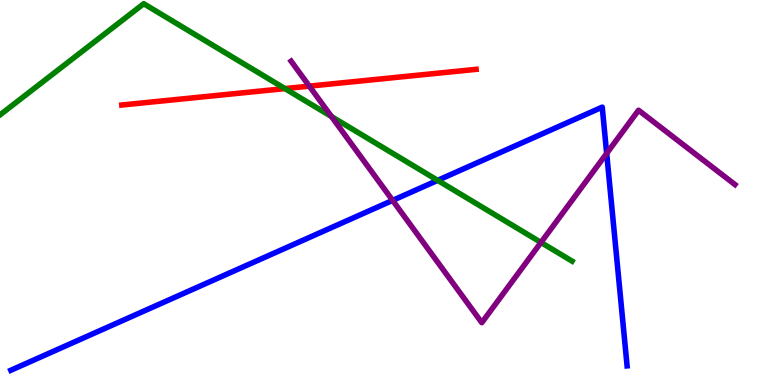[{'lines': ['blue', 'red'], 'intersections': []}, {'lines': ['green', 'red'], 'intersections': [{'x': 3.68, 'y': 7.7}]}, {'lines': ['purple', 'red'], 'intersections': [{'x': 3.99, 'y': 7.76}]}, {'lines': ['blue', 'green'], 'intersections': [{'x': 5.65, 'y': 5.32}]}, {'lines': ['blue', 'purple'], 'intersections': [{'x': 5.07, 'y': 4.79}, {'x': 7.83, 'y': 6.02}]}, {'lines': ['green', 'purple'], 'intersections': [{'x': 4.28, 'y': 6.97}, {'x': 6.98, 'y': 3.7}]}]